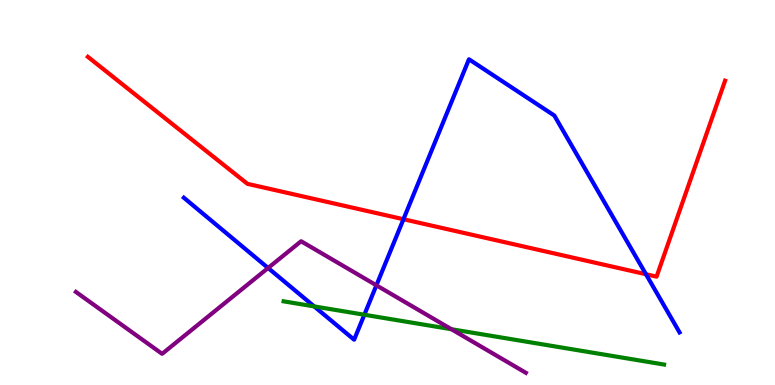[{'lines': ['blue', 'red'], 'intersections': [{'x': 5.21, 'y': 4.31}, {'x': 8.34, 'y': 2.88}]}, {'lines': ['green', 'red'], 'intersections': []}, {'lines': ['purple', 'red'], 'intersections': []}, {'lines': ['blue', 'green'], 'intersections': [{'x': 4.05, 'y': 2.04}, {'x': 4.7, 'y': 1.82}]}, {'lines': ['blue', 'purple'], 'intersections': [{'x': 3.46, 'y': 3.04}, {'x': 4.86, 'y': 2.59}]}, {'lines': ['green', 'purple'], 'intersections': [{'x': 5.82, 'y': 1.45}]}]